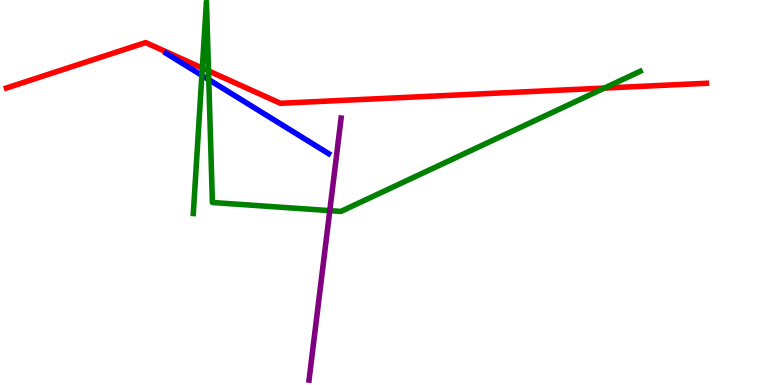[{'lines': ['blue', 'red'], 'intersections': []}, {'lines': ['green', 'red'], 'intersections': [{'x': 2.61, 'y': 8.23}, {'x': 2.69, 'y': 8.16}, {'x': 7.8, 'y': 7.71}]}, {'lines': ['purple', 'red'], 'intersections': []}, {'lines': ['blue', 'green'], 'intersections': [{'x': 2.6, 'y': 8.04}, {'x': 2.69, 'y': 7.93}]}, {'lines': ['blue', 'purple'], 'intersections': []}, {'lines': ['green', 'purple'], 'intersections': [{'x': 4.26, 'y': 4.53}]}]